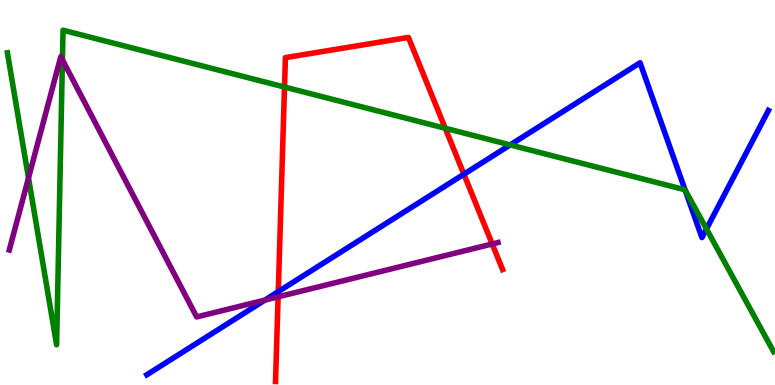[{'lines': ['blue', 'red'], 'intersections': [{'x': 3.59, 'y': 2.43}, {'x': 5.99, 'y': 5.48}]}, {'lines': ['green', 'red'], 'intersections': [{'x': 3.67, 'y': 7.74}, {'x': 5.75, 'y': 6.67}]}, {'lines': ['purple', 'red'], 'intersections': [{'x': 3.59, 'y': 2.29}, {'x': 6.35, 'y': 3.66}]}, {'lines': ['blue', 'green'], 'intersections': [{'x': 6.58, 'y': 6.24}, {'x': 8.84, 'y': 5.07}, {'x': 9.12, 'y': 4.05}]}, {'lines': ['blue', 'purple'], 'intersections': [{'x': 3.42, 'y': 2.21}]}, {'lines': ['green', 'purple'], 'intersections': [{'x': 0.368, 'y': 5.38}, {'x': 0.805, 'y': 8.45}]}]